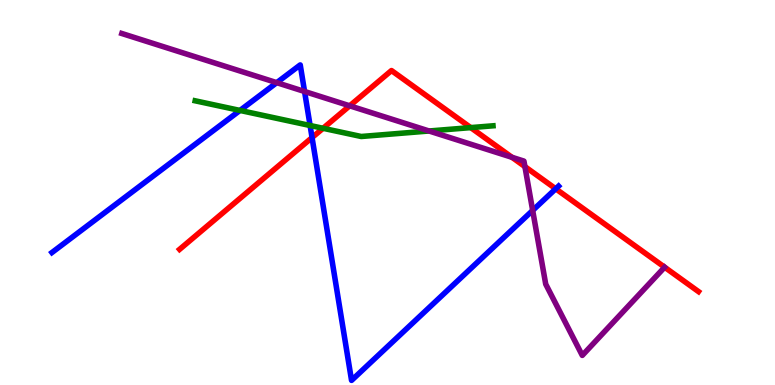[{'lines': ['blue', 'red'], 'intersections': [{'x': 4.03, 'y': 6.43}, {'x': 7.17, 'y': 5.1}]}, {'lines': ['green', 'red'], 'intersections': [{'x': 4.17, 'y': 6.67}, {'x': 6.07, 'y': 6.69}]}, {'lines': ['purple', 'red'], 'intersections': [{'x': 4.51, 'y': 7.25}, {'x': 6.61, 'y': 5.91}, {'x': 6.77, 'y': 5.67}]}, {'lines': ['blue', 'green'], 'intersections': [{'x': 3.1, 'y': 7.13}, {'x': 4.0, 'y': 6.74}]}, {'lines': ['blue', 'purple'], 'intersections': [{'x': 3.57, 'y': 7.85}, {'x': 3.93, 'y': 7.62}, {'x': 6.87, 'y': 4.53}]}, {'lines': ['green', 'purple'], 'intersections': [{'x': 5.54, 'y': 6.6}]}]